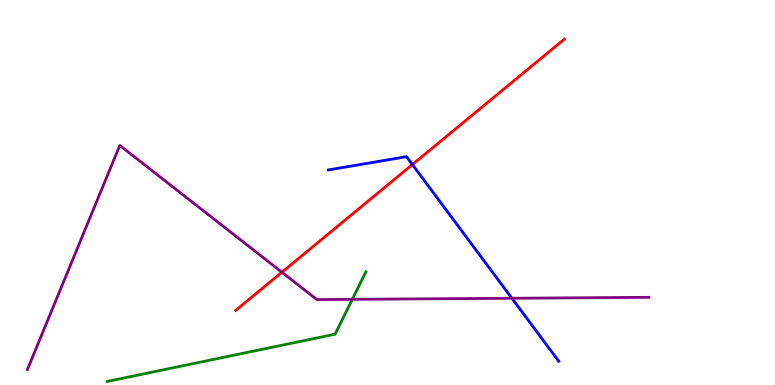[{'lines': ['blue', 'red'], 'intersections': [{'x': 5.32, 'y': 5.73}]}, {'lines': ['green', 'red'], 'intersections': []}, {'lines': ['purple', 'red'], 'intersections': [{'x': 3.64, 'y': 2.93}]}, {'lines': ['blue', 'green'], 'intersections': []}, {'lines': ['blue', 'purple'], 'intersections': [{'x': 6.6, 'y': 2.25}]}, {'lines': ['green', 'purple'], 'intersections': [{'x': 4.55, 'y': 2.22}]}]